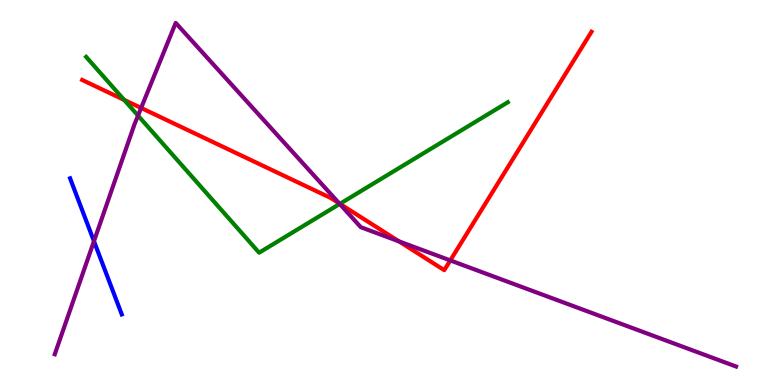[{'lines': ['blue', 'red'], 'intersections': []}, {'lines': ['green', 'red'], 'intersections': [{'x': 1.6, 'y': 7.41}, {'x': 4.39, 'y': 4.71}]}, {'lines': ['purple', 'red'], 'intersections': [{'x': 1.82, 'y': 7.2}, {'x': 4.38, 'y': 4.72}, {'x': 5.15, 'y': 3.73}, {'x': 5.81, 'y': 3.24}]}, {'lines': ['blue', 'green'], 'intersections': []}, {'lines': ['blue', 'purple'], 'intersections': [{'x': 1.21, 'y': 3.73}]}, {'lines': ['green', 'purple'], 'intersections': [{'x': 1.78, 'y': 7.0}, {'x': 4.38, 'y': 4.7}]}]